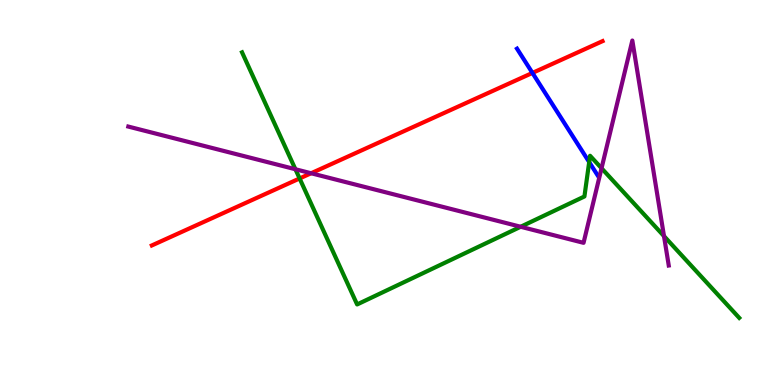[{'lines': ['blue', 'red'], 'intersections': [{'x': 6.87, 'y': 8.11}]}, {'lines': ['green', 'red'], 'intersections': [{'x': 3.87, 'y': 5.36}]}, {'lines': ['purple', 'red'], 'intersections': [{'x': 4.01, 'y': 5.5}]}, {'lines': ['blue', 'green'], 'intersections': [{'x': 7.6, 'y': 5.79}]}, {'lines': ['blue', 'purple'], 'intersections': []}, {'lines': ['green', 'purple'], 'intersections': [{'x': 3.81, 'y': 5.6}, {'x': 6.72, 'y': 4.11}, {'x': 7.76, 'y': 5.63}, {'x': 8.57, 'y': 3.87}]}]